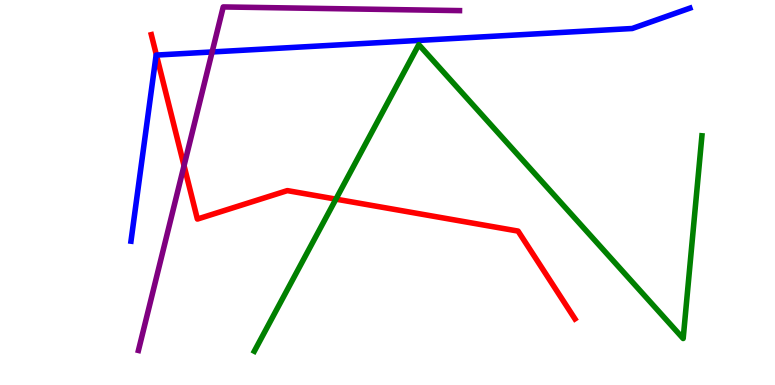[{'lines': ['blue', 'red'], 'intersections': [{'x': 2.02, 'y': 8.57}]}, {'lines': ['green', 'red'], 'intersections': [{'x': 4.33, 'y': 4.83}]}, {'lines': ['purple', 'red'], 'intersections': [{'x': 2.37, 'y': 5.7}]}, {'lines': ['blue', 'green'], 'intersections': []}, {'lines': ['blue', 'purple'], 'intersections': [{'x': 2.74, 'y': 8.65}]}, {'lines': ['green', 'purple'], 'intersections': []}]